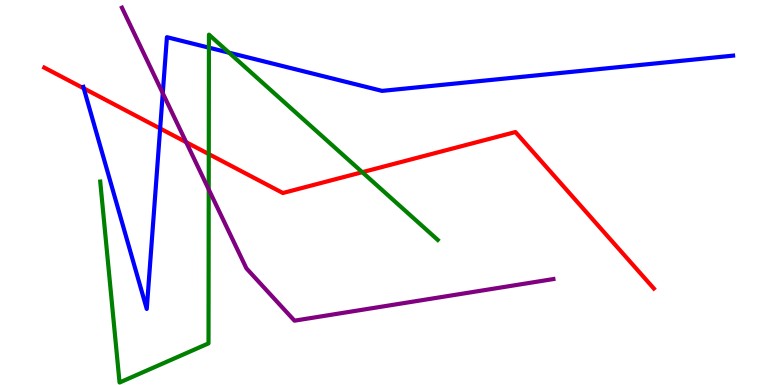[{'lines': ['blue', 'red'], 'intersections': [{'x': 1.08, 'y': 7.7}, {'x': 2.07, 'y': 6.66}]}, {'lines': ['green', 'red'], 'intersections': [{'x': 2.69, 'y': 6.0}, {'x': 4.67, 'y': 5.53}]}, {'lines': ['purple', 'red'], 'intersections': [{'x': 2.4, 'y': 6.31}]}, {'lines': ['blue', 'green'], 'intersections': [{'x': 2.7, 'y': 8.76}, {'x': 2.96, 'y': 8.63}]}, {'lines': ['blue', 'purple'], 'intersections': [{'x': 2.1, 'y': 7.58}]}, {'lines': ['green', 'purple'], 'intersections': [{'x': 2.69, 'y': 5.08}]}]